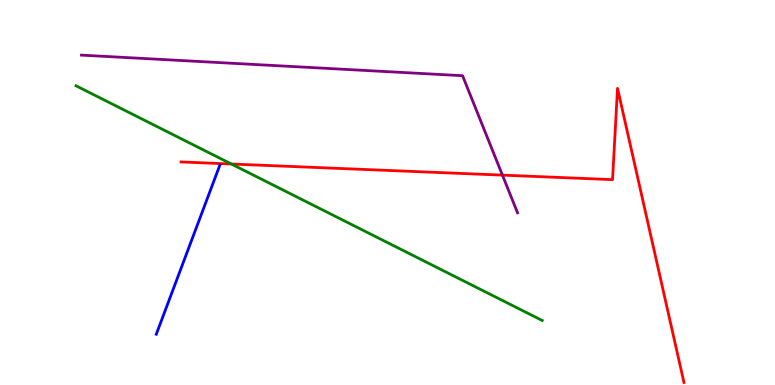[{'lines': ['blue', 'red'], 'intersections': []}, {'lines': ['green', 'red'], 'intersections': [{'x': 2.99, 'y': 5.74}]}, {'lines': ['purple', 'red'], 'intersections': [{'x': 6.48, 'y': 5.45}]}, {'lines': ['blue', 'green'], 'intersections': []}, {'lines': ['blue', 'purple'], 'intersections': []}, {'lines': ['green', 'purple'], 'intersections': []}]